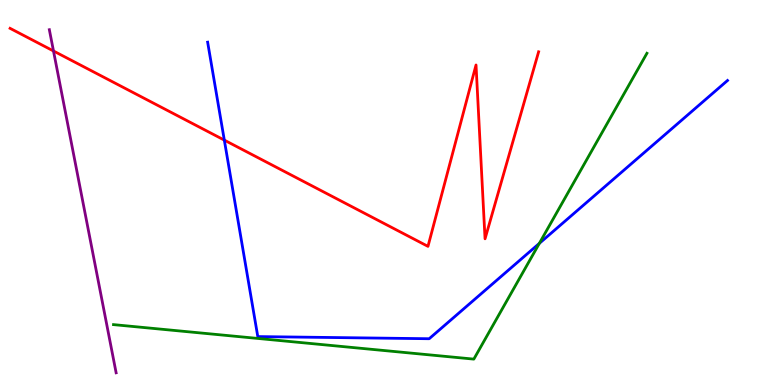[{'lines': ['blue', 'red'], 'intersections': [{'x': 2.89, 'y': 6.36}]}, {'lines': ['green', 'red'], 'intersections': []}, {'lines': ['purple', 'red'], 'intersections': [{'x': 0.69, 'y': 8.68}]}, {'lines': ['blue', 'green'], 'intersections': [{'x': 6.96, 'y': 3.68}]}, {'lines': ['blue', 'purple'], 'intersections': []}, {'lines': ['green', 'purple'], 'intersections': []}]